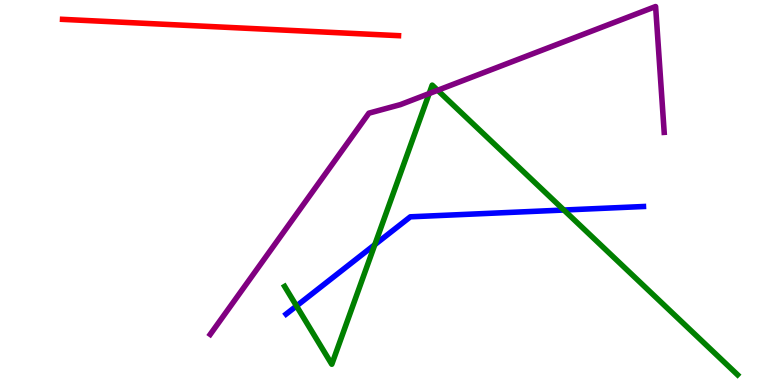[{'lines': ['blue', 'red'], 'intersections': []}, {'lines': ['green', 'red'], 'intersections': []}, {'lines': ['purple', 'red'], 'intersections': []}, {'lines': ['blue', 'green'], 'intersections': [{'x': 3.83, 'y': 2.05}, {'x': 4.84, 'y': 3.65}, {'x': 7.28, 'y': 4.54}]}, {'lines': ['blue', 'purple'], 'intersections': []}, {'lines': ['green', 'purple'], 'intersections': [{'x': 5.54, 'y': 7.57}, {'x': 5.65, 'y': 7.65}]}]